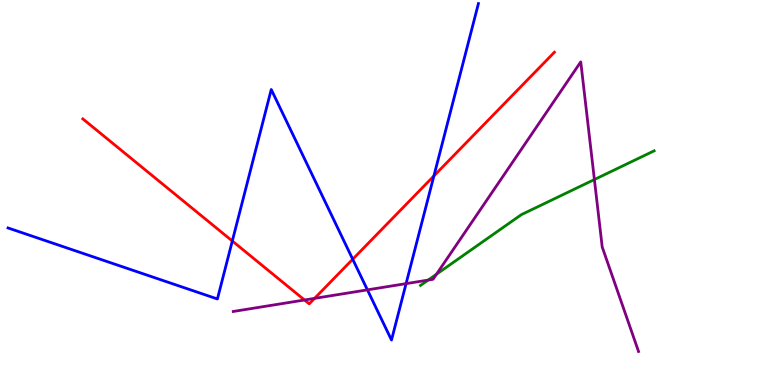[{'lines': ['blue', 'red'], 'intersections': [{'x': 3.0, 'y': 3.74}, {'x': 4.55, 'y': 3.27}, {'x': 5.6, 'y': 5.43}]}, {'lines': ['green', 'red'], 'intersections': []}, {'lines': ['purple', 'red'], 'intersections': [{'x': 3.93, 'y': 2.21}, {'x': 4.06, 'y': 2.25}]}, {'lines': ['blue', 'green'], 'intersections': []}, {'lines': ['blue', 'purple'], 'intersections': [{'x': 4.74, 'y': 2.47}, {'x': 5.24, 'y': 2.63}]}, {'lines': ['green', 'purple'], 'intersections': [{'x': 5.52, 'y': 2.73}, {'x': 5.63, 'y': 2.88}, {'x': 7.67, 'y': 5.34}]}]